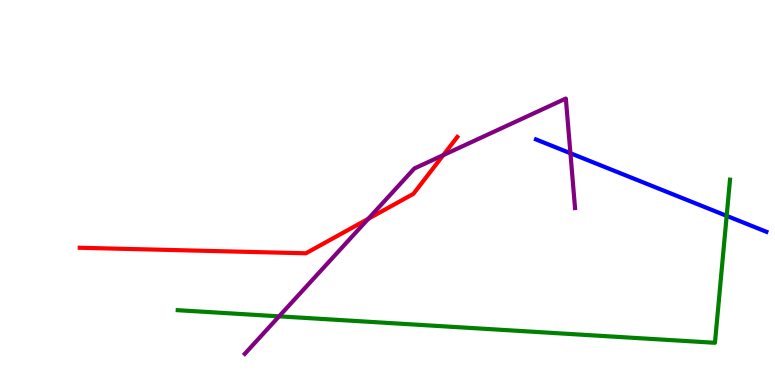[{'lines': ['blue', 'red'], 'intersections': []}, {'lines': ['green', 'red'], 'intersections': []}, {'lines': ['purple', 'red'], 'intersections': [{'x': 4.75, 'y': 4.32}, {'x': 5.72, 'y': 5.97}]}, {'lines': ['blue', 'green'], 'intersections': [{'x': 9.38, 'y': 4.39}]}, {'lines': ['blue', 'purple'], 'intersections': [{'x': 7.36, 'y': 6.02}]}, {'lines': ['green', 'purple'], 'intersections': [{'x': 3.6, 'y': 1.78}]}]